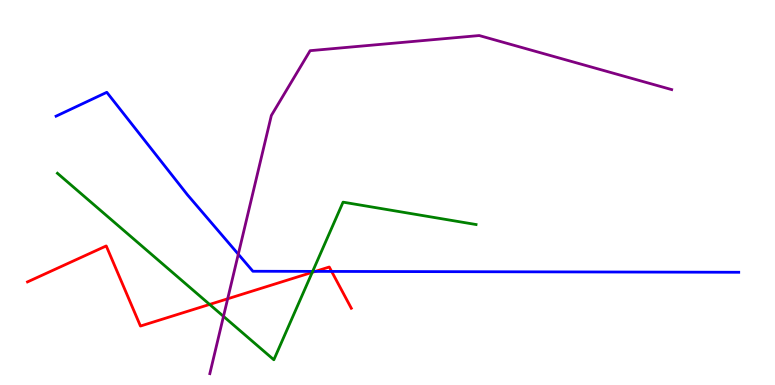[{'lines': ['blue', 'red'], 'intersections': [{'x': 4.07, 'y': 2.95}, {'x': 4.28, 'y': 2.95}]}, {'lines': ['green', 'red'], 'intersections': [{'x': 2.7, 'y': 2.09}, {'x': 4.03, 'y': 2.93}]}, {'lines': ['purple', 'red'], 'intersections': [{'x': 2.94, 'y': 2.24}]}, {'lines': ['blue', 'green'], 'intersections': [{'x': 4.03, 'y': 2.95}]}, {'lines': ['blue', 'purple'], 'intersections': [{'x': 3.07, 'y': 3.4}]}, {'lines': ['green', 'purple'], 'intersections': [{'x': 2.88, 'y': 1.78}]}]